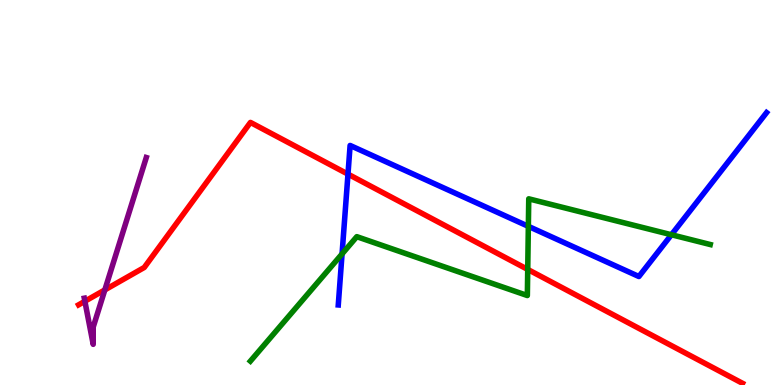[{'lines': ['blue', 'red'], 'intersections': [{'x': 4.49, 'y': 5.48}]}, {'lines': ['green', 'red'], 'intersections': [{'x': 6.81, 'y': 3.0}]}, {'lines': ['purple', 'red'], 'intersections': [{'x': 1.1, 'y': 2.17}, {'x': 1.35, 'y': 2.47}]}, {'lines': ['blue', 'green'], 'intersections': [{'x': 4.41, 'y': 3.4}, {'x': 6.82, 'y': 4.12}, {'x': 8.66, 'y': 3.9}]}, {'lines': ['blue', 'purple'], 'intersections': []}, {'lines': ['green', 'purple'], 'intersections': []}]